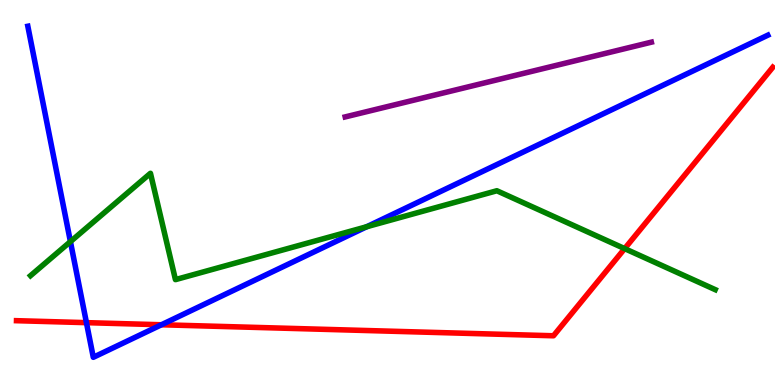[{'lines': ['blue', 'red'], 'intersections': [{'x': 1.12, 'y': 1.62}, {'x': 2.08, 'y': 1.56}]}, {'lines': ['green', 'red'], 'intersections': [{'x': 8.06, 'y': 3.54}]}, {'lines': ['purple', 'red'], 'intersections': []}, {'lines': ['blue', 'green'], 'intersections': [{'x': 0.909, 'y': 3.72}, {'x': 4.73, 'y': 4.11}]}, {'lines': ['blue', 'purple'], 'intersections': []}, {'lines': ['green', 'purple'], 'intersections': []}]